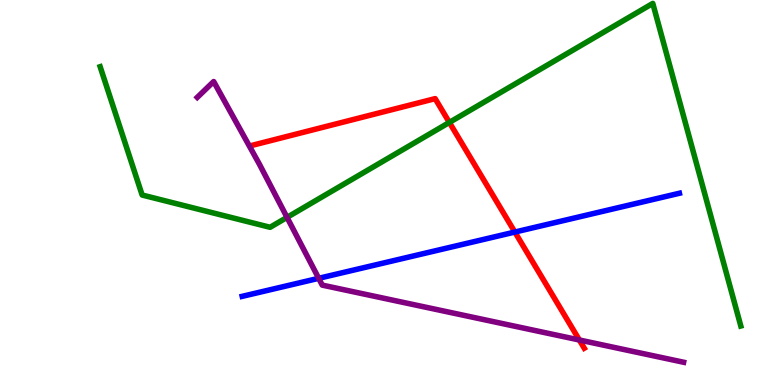[{'lines': ['blue', 'red'], 'intersections': [{'x': 6.64, 'y': 3.97}]}, {'lines': ['green', 'red'], 'intersections': [{'x': 5.8, 'y': 6.82}]}, {'lines': ['purple', 'red'], 'intersections': [{'x': 7.48, 'y': 1.17}]}, {'lines': ['blue', 'green'], 'intersections': []}, {'lines': ['blue', 'purple'], 'intersections': [{'x': 4.11, 'y': 2.77}]}, {'lines': ['green', 'purple'], 'intersections': [{'x': 3.7, 'y': 4.35}]}]